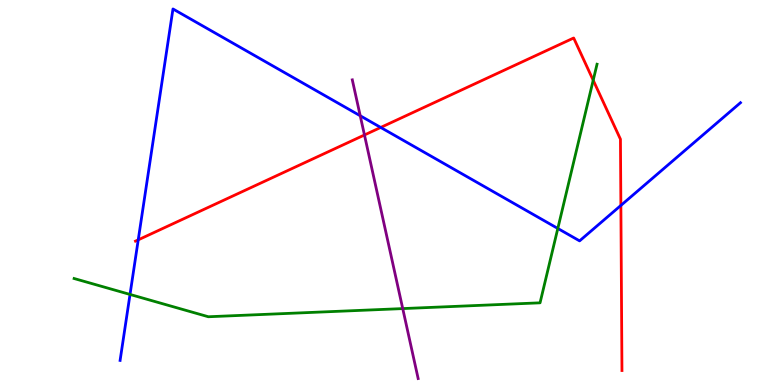[{'lines': ['blue', 'red'], 'intersections': [{'x': 1.78, 'y': 3.77}, {'x': 4.91, 'y': 6.69}, {'x': 8.01, 'y': 4.66}]}, {'lines': ['green', 'red'], 'intersections': [{'x': 7.65, 'y': 7.92}]}, {'lines': ['purple', 'red'], 'intersections': [{'x': 4.7, 'y': 6.49}]}, {'lines': ['blue', 'green'], 'intersections': [{'x': 1.68, 'y': 2.35}, {'x': 7.2, 'y': 4.07}]}, {'lines': ['blue', 'purple'], 'intersections': [{'x': 4.65, 'y': 6.99}]}, {'lines': ['green', 'purple'], 'intersections': [{'x': 5.2, 'y': 1.98}]}]